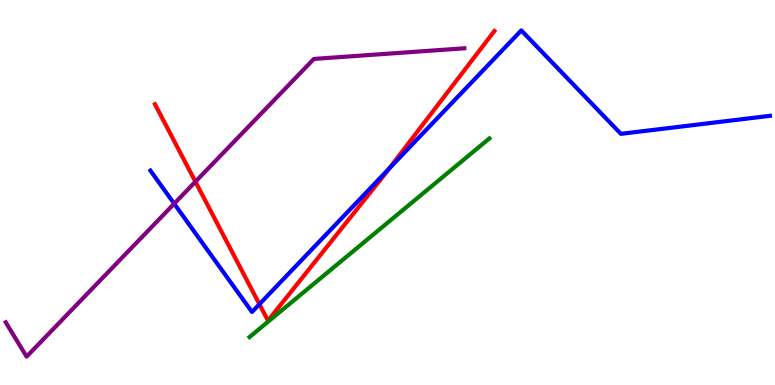[{'lines': ['blue', 'red'], 'intersections': [{'x': 3.35, 'y': 2.1}, {'x': 5.02, 'y': 5.62}]}, {'lines': ['green', 'red'], 'intersections': []}, {'lines': ['purple', 'red'], 'intersections': [{'x': 2.52, 'y': 5.28}]}, {'lines': ['blue', 'green'], 'intersections': []}, {'lines': ['blue', 'purple'], 'intersections': [{'x': 2.25, 'y': 4.71}]}, {'lines': ['green', 'purple'], 'intersections': []}]